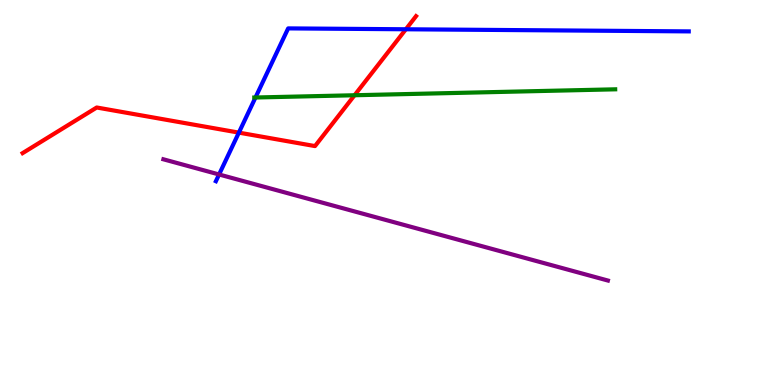[{'lines': ['blue', 'red'], 'intersections': [{'x': 3.08, 'y': 6.56}, {'x': 5.24, 'y': 9.24}]}, {'lines': ['green', 'red'], 'intersections': [{'x': 4.57, 'y': 7.53}]}, {'lines': ['purple', 'red'], 'intersections': []}, {'lines': ['blue', 'green'], 'intersections': [{'x': 3.3, 'y': 7.47}]}, {'lines': ['blue', 'purple'], 'intersections': [{'x': 2.83, 'y': 5.47}]}, {'lines': ['green', 'purple'], 'intersections': []}]